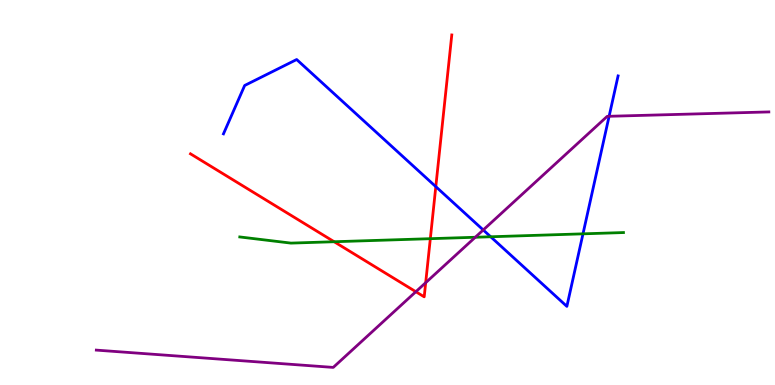[{'lines': ['blue', 'red'], 'intersections': [{'x': 5.62, 'y': 5.15}]}, {'lines': ['green', 'red'], 'intersections': [{'x': 4.31, 'y': 3.72}, {'x': 5.55, 'y': 3.8}]}, {'lines': ['purple', 'red'], 'intersections': [{'x': 5.37, 'y': 2.42}, {'x': 5.49, 'y': 2.66}]}, {'lines': ['blue', 'green'], 'intersections': [{'x': 6.33, 'y': 3.85}, {'x': 7.52, 'y': 3.93}]}, {'lines': ['blue', 'purple'], 'intersections': [{'x': 6.24, 'y': 4.03}, {'x': 7.86, 'y': 6.98}]}, {'lines': ['green', 'purple'], 'intersections': [{'x': 6.13, 'y': 3.84}]}]